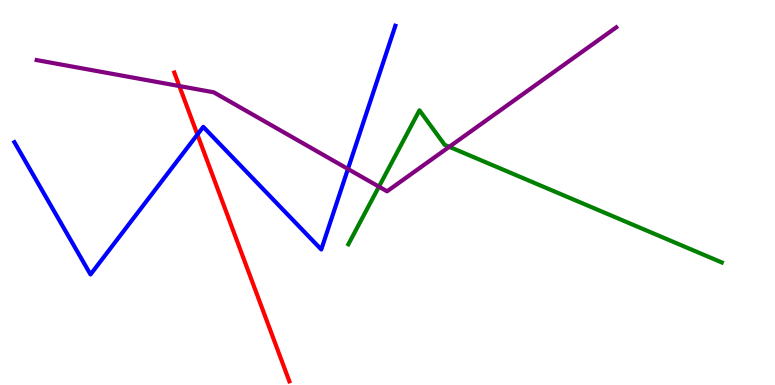[{'lines': ['blue', 'red'], 'intersections': [{'x': 2.55, 'y': 6.51}]}, {'lines': ['green', 'red'], 'intersections': []}, {'lines': ['purple', 'red'], 'intersections': [{'x': 2.31, 'y': 7.77}]}, {'lines': ['blue', 'green'], 'intersections': []}, {'lines': ['blue', 'purple'], 'intersections': [{'x': 4.49, 'y': 5.61}]}, {'lines': ['green', 'purple'], 'intersections': [{'x': 4.89, 'y': 5.15}, {'x': 5.8, 'y': 6.19}]}]